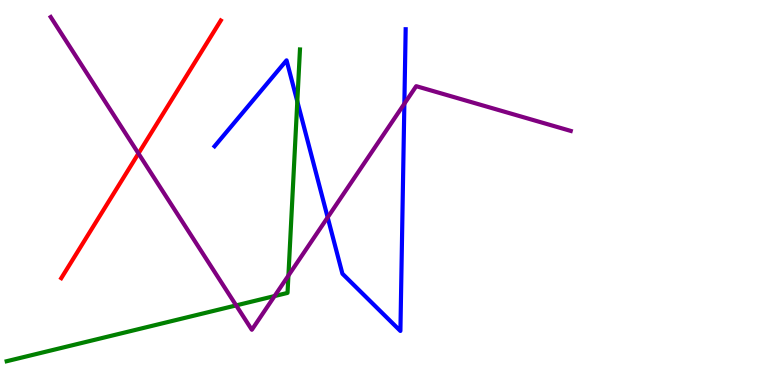[{'lines': ['blue', 'red'], 'intersections': []}, {'lines': ['green', 'red'], 'intersections': []}, {'lines': ['purple', 'red'], 'intersections': [{'x': 1.79, 'y': 6.01}]}, {'lines': ['blue', 'green'], 'intersections': [{'x': 3.84, 'y': 7.37}]}, {'lines': ['blue', 'purple'], 'intersections': [{'x': 4.23, 'y': 4.35}, {'x': 5.22, 'y': 7.31}]}, {'lines': ['green', 'purple'], 'intersections': [{'x': 3.05, 'y': 2.07}, {'x': 3.54, 'y': 2.31}, {'x': 3.72, 'y': 2.84}]}]